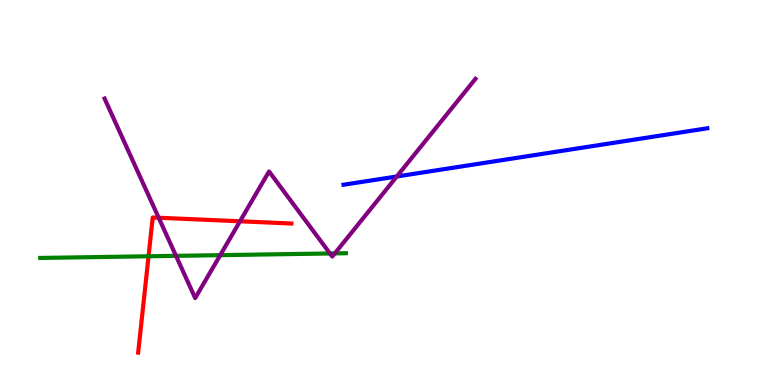[{'lines': ['blue', 'red'], 'intersections': []}, {'lines': ['green', 'red'], 'intersections': [{'x': 1.92, 'y': 3.34}]}, {'lines': ['purple', 'red'], 'intersections': [{'x': 2.05, 'y': 4.34}, {'x': 3.1, 'y': 4.25}]}, {'lines': ['blue', 'green'], 'intersections': []}, {'lines': ['blue', 'purple'], 'intersections': [{'x': 5.12, 'y': 5.42}]}, {'lines': ['green', 'purple'], 'intersections': [{'x': 2.27, 'y': 3.35}, {'x': 2.84, 'y': 3.37}, {'x': 4.26, 'y': 3.42}, {'x': 4.32, 'y': 3.42}]}]